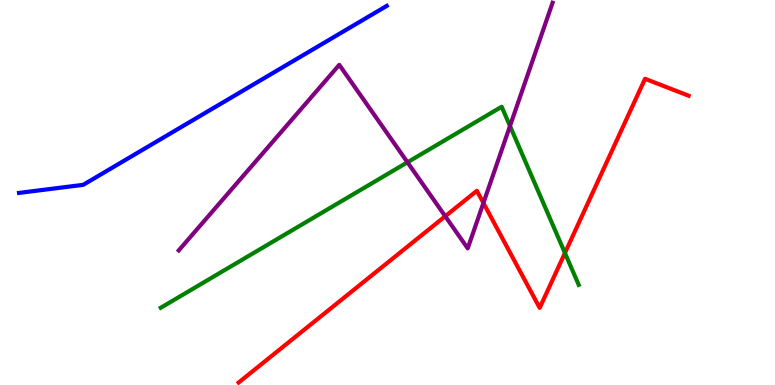[{'lines': ['blue', 'red'], 'intersections': []}, {'lines': ['green', 'red'], 'intersections': [{'x': 7.29, 'y': 3.43}]}, {'lines': ['purple', 'red'], 'intersections': [{'x': 5.75, 'y': 4.38}, {'x': 6.24, 'y': 4.73}]}, {'lines': ['blue', 'green'], 'intersections': []}, {'lines': ['blue', 'purple'], 'intersections': []}, {'lines': ['green', 'purple'], 'intersections': [{'x': 5.26, 'y': 5.78}, {'x': 6.58, 'y': 6.73}]}]